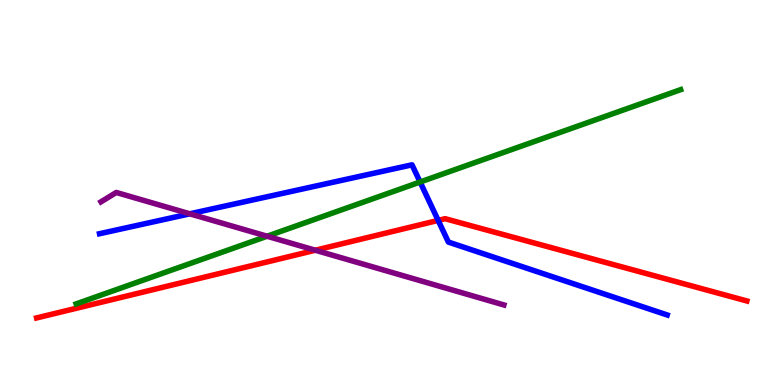[{'lines': ['blue', 'red'], 'intersections': [{'x': 5.65, 'y': 4.28}]}, {'lines': ['green', 'red'], 'intersections': []}, {'lines': ['purple', 'red'], 'intersections': [{'x': 4.07, 'y': 3.5}]}, {'lines': ['blue', 'green'], 'intersections': [{'x': 5.42, 'y': 5.27}]}, {'lines': ['blue', 'purple'], 'intersections': [{'x': 2.45, 'y': 4.45}]}, {'lines': ['green', 'purple'], 'intersections': [{'x': 3.45, 'y': 3.86}]}]